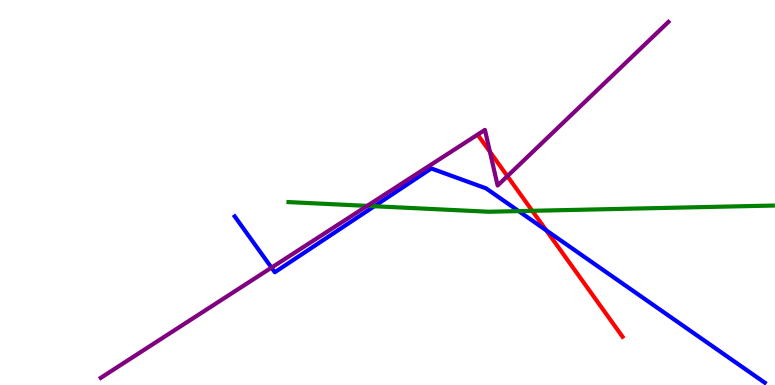[{'lines': ['blue', 'red'], 'intersections': [{'x': 7.05, 'y': 4.02}]}, {'lines': ['green', 'red'], 'intersections': [{'x': 6.87, 'y': 4.52}]}, {'lines': ['purple', 'red'], 'intersections': [{'x': 6.32, 'y': 6.06}, {'x': 6.55, 'y': 5.42}]}, {'lines': ['blue', 'green'], 'intersections': [{'x': 4.83, 'y': 4.64}, {'x': 6.69, 'y': 4.52}]}, {'lines': ['blue', 'purple'], 'intersections': [{'x': 3.5, 'y': 3.05}]}, {'lines': ['green', 'purple'], 'intersections': [{'x': 4.74, 'y': 4.65}]}]